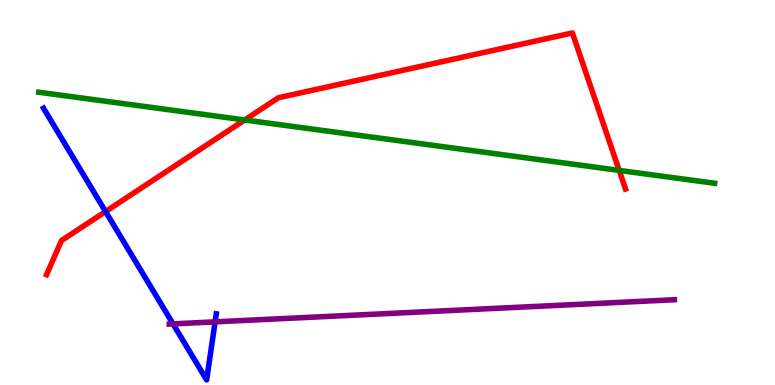[{'lines': ['blue', 'red'], 'intersections': [{'x': 1.36, 'y': 4.51}]}, {'lines': ['green', 'red'], 'intersections': [{'x': 3.16, 'y': 6.88}, {'x': 7.99, 'y': 5.57}]}, {'lines': ['purple', 'red'], 'intersections': []}, {'lines': ['blue', 'green'], 'intersections': []}, {'lines': ['blue', 'purple'], 'intersections': [{'x': 2.23, 'y': 1.59}, {'x': 2.78, 'y': 1.64}]}, {'lines': ['green', 'purple'], 'intersections': []}]